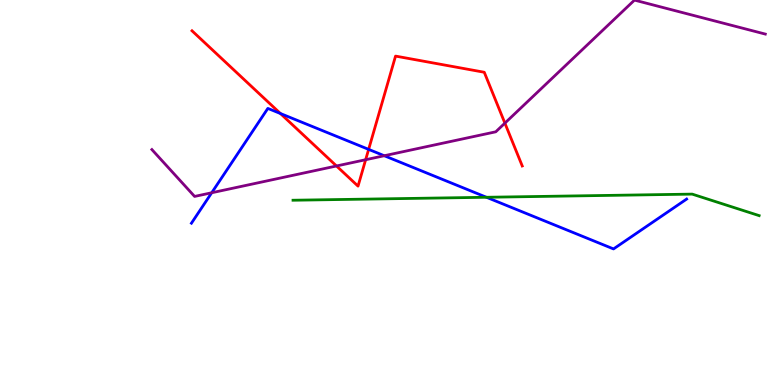[{'lines': ['blue', 'red'], 'intersections': [{'x': 3.62, 'y': 7.05}, {'x': 4.76, 'y': 6.12}]}, {'lines': ['green', 'red'], 'intersections': []}, {'lines': ['purple', 'red'], 'intersections': [{'x': 4.34, 'y': 5.69}, {'x': 4.72, 'y': 5.85}, {'x': 6.51, 'y': 6.8}]}, {'lines': ['blue', 'green'], 'intersections': [{'x': 6.28, 'y': 4.88}]}, {'lines': ['blue', 'purple'], 'intersections': [{'x': 2.73, 'y': 4.99}, {'x': 4.96, 'y': 5.96}]}, {'lines': ['green', 'purple'], 'intersections': []}]